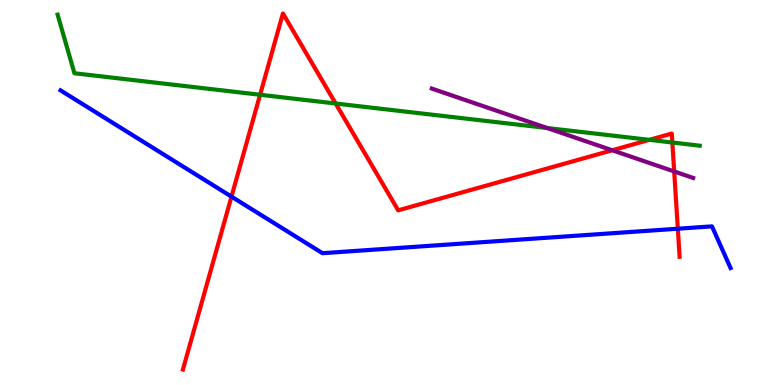[{'lines': ['blue', 'red'], 'intersections': [{'x': 2.99, 'y': 4.89}, {'x': 8.75, 'y': 4.06}]}, {'lines': ['green', 'red'], 'intersections': [{'x': 3.36, 'y': 7.54}, {'x': 4.33, 'y': 7.31}, {'x': 8.38, 'y': 6.37}, {'x': 8.68, 'y': 6.3}]}, {'lines': ['purple', 'red'], 'intersections': [{'x': 7.9, 'y': 6.1}, {'x': 8.7, 'y': 5.55}]}, {'lines': ['blue', 'green'], 'intersections': []}, {'lines': ['blue', 'purple'], 'intersections': []}, {'lines': ['green', 'purple'], 'intersections': [{'x': 7.06, 'y': 6.68}]}]